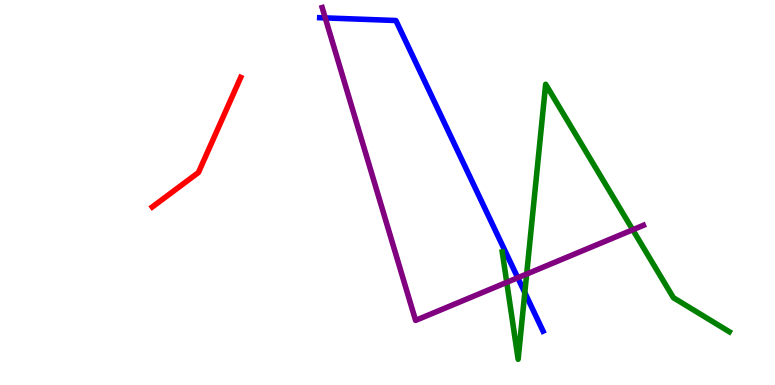[{'lines': ['blue', 'red'], 'intersections': []}, {'lines': ['green', 'red'], 'intersections': []}, {'lines': ['purple', 'red'], 'intersections': []}, {'lines': ['blue', 'green'], 'intersections': [{'x': 6.77, 'y': 2.4}]}, {'lines': ['blue', 'purple'], 'intersections': [{'x': 4.2, 'y': 9.54}, {'x': 6.68, 'y': 2.79}]}, {'lines': ['green', 'purple'], 'intersections': [{'x': 6.54, 'y': 2.67}, {'x': 6.8, 'y': 2.88}, {'x': 8.16, 'y': 4.03}]}]